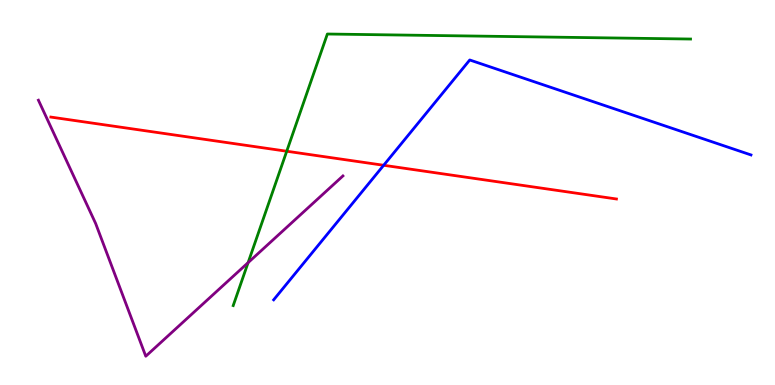[{'lines': ['blue', 'red'], 'intersections': [{'x': 4.95, 'y': 5.71}]}, {'lines': ['green', 'red'], 'intersections': [{'x': 3.7, 'y': 6.07}]}, {'lines': ['purple', 'red'], 'intersections': []}, {'lines': ['blue', 'green'], 'intersections': []}, {'lines': ['blue', 'purple'], 'intersections': []}, {'lines': ['green', 'purple'], 'intersections': [{'x': 3.2, 'y': 3.18}]}]